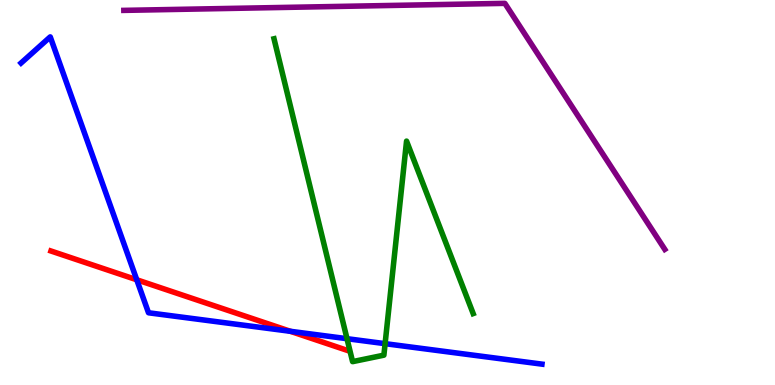[{'lines': ['blue', 'red'], 'intersections': [{'x': 1.76, 'y': 2.73}, {'x': 3.75, 'y': 1.39}]}, {'lines': ['green', 'red'], 'intersections': []}, {'lines': ['purple', 'red'], 'intersections': []}, {'lines': ['blue', 'green'], 'intersections': [{'x': 4.48, 'y': 1.2}, {'x': 4.97, 'y': 1.07}]}, {'lines': ['blue', 'purple'], 'intersections': []}, {'lines': ['green', 'purple'], 'intersections': []}]